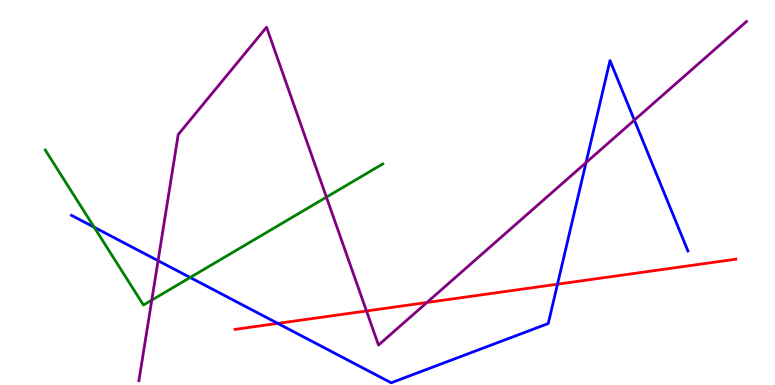[{'lines': ['blue', 'red'], 'intersections': [{'x': 3.58, 'y': 1.6}, {'x': 7.19, 'y': 2.62}]}, {'lines': ['green', 'red'], 'intersections': []}, {'lines': ['purple', 'red'], 'intersections': [{'x': 4.73, 'y': 1.92}, {'x': 5.51, 'y': 2.14}]}, {'lines': ['blue', 'green'], 'intersections': [{'x': 1.21, 'y': 4.1}, {'x': 2.45, 'y': 2.79}]}, {'lines': ['blue', 'purple'], 'intersections': [{'x': 2.04, 'y': 3.23}, {'x': 7.56, 'y': 5.78}, {'x': 8.19, 'y': 6.88}]}, {'lines': ['green', 'purple'], 'intersections': [{'x': 1.96, 'y': 2.2}, {'x': 4.21, 'y': 4.88}]}]